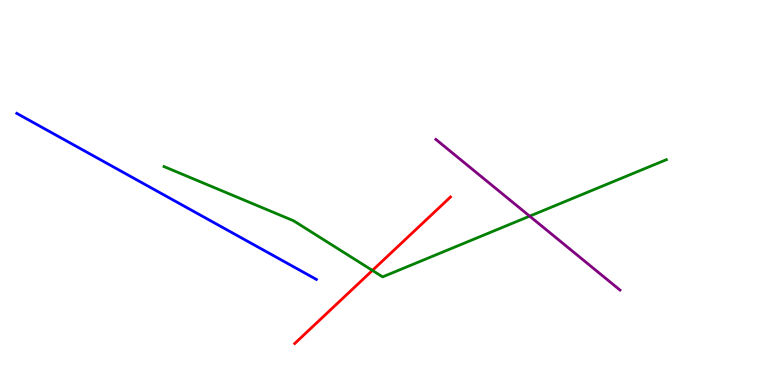[{'lines': ['blue', 'red'], 'intersections': []}, {'lines': ['green', 'red'], 'intersections': [{'x': 4.81, 'y': 2.98}]}, {'lines': ['purple', 'red'], 'intersections': []}, {'lines': ['blue', 'green'], 'intersections': []}, {'lines': ['blue', 'purple'], 'intersections': []}, {'lines': ['green', 'purple'], 'intersections': [{'x': 6.83, 'y': 4.39}]}]